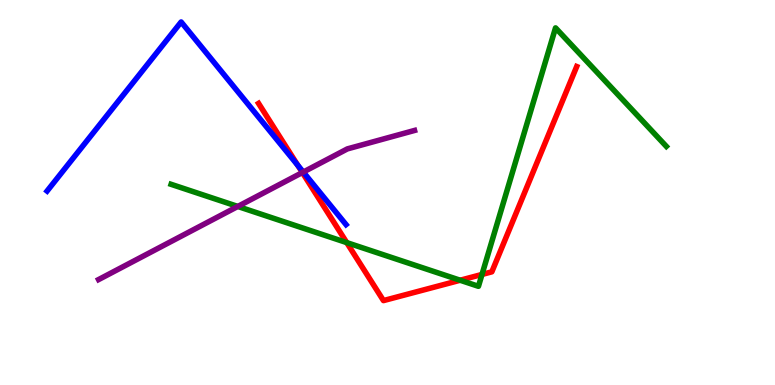[{'lines': ['blue', 'red'], 'intersections': [{'x': 3.84, 'y': 5.71}]}, {'lines': ['green', 'red'], 'intersections': [{'x': 4.47, 'y': 3.7}, {'x': 5.94, 'y': 2.72}, {'x': 6.22, 'y': 2.87}]}, {'lines': ['purple', 'red'], 'intersections': [{'x': 3.9, 'y': 5.52}]}, {'lines': ['blue', 'green'], 'intersections': []}, {'lines': ['blue', 'purple'], 'intersections': [{'x': 3.91, 'y': 5.53}]}, {'lines': ['green', 'purple'], 'intersections': [{'x': 3.07, 'y': 4.64}]}]